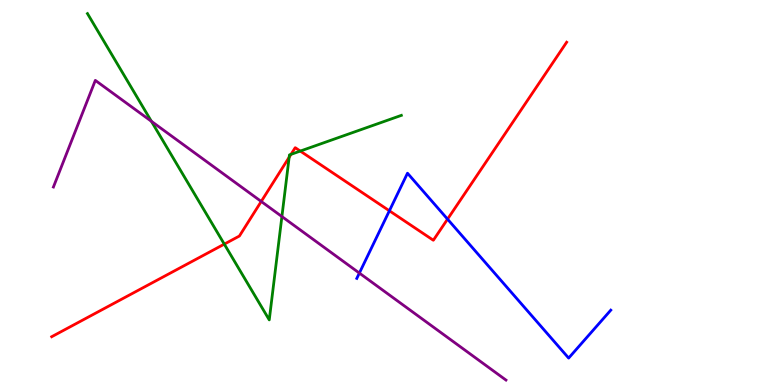[{'lines': ['blue', 'red'], 'intersections': [{'x': 5.02, 'y': 4.52}, {'x': 5.77, 'y': 4.31}]}, {'lines': ['green', 'red'], 'intersections': [{'x': 2.89, 'y': 3.66}, {'x': 3.73, 'y': 5.91}, {'x': 3.75, 'y': 5.99}, {'x': 3.87, 'y': 6.08}]}, {'lines': ['purple', 'red'], 'intersections': [{'x': 3.37, 'y': 4.77}]}, {'lines': ['blue', 'green'], 'intersections': []}, {'lines': ['blue', 'purple'], 'intersections': [{'x': 4.64, 'y': 2.91}]}, {'lines': ['green', 'purple'], 'intersections': [{'x': 1.95, 'y': 6.85}, {'x': 3.64, 'y': 4.38}]}]